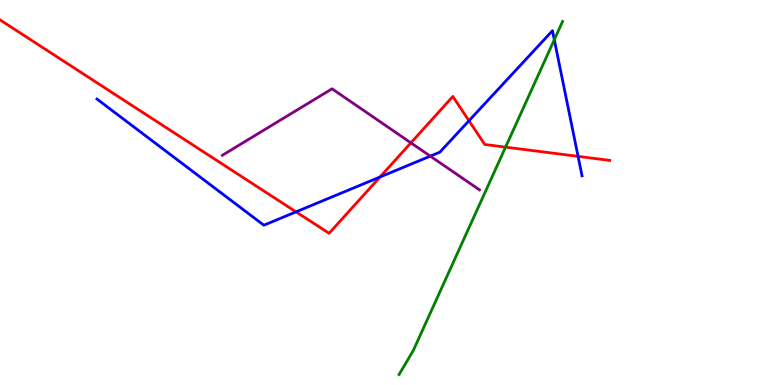[{'lines': ['blue', 'red'], 'intersections': [{'x': 3.82, 'y': 4.5}, {'x': 4.9, 'y': 5.4}, {'x': 6.05, 'y': 6.86}, {'x': 7.46, 'y': 5.94}]}, {'lines': ['green', 'red'], 'intersections': [{'x': 6.52, 'y': 6.18}]}, {'lines': ['purple', 'red'], 'intersections': [{'x': 5.3, 'y': 6.29}]}, {'lines': ['blue', 'green'], 'intersections': [{'x': 7.15, 'y': 8.97}]}, {'lines': ['blue', 'purple'], 'intersections': [{'x': 5.55, 'y': 5.94}]}, {'lines': ['green', 'purple'], 'intersections': []}]